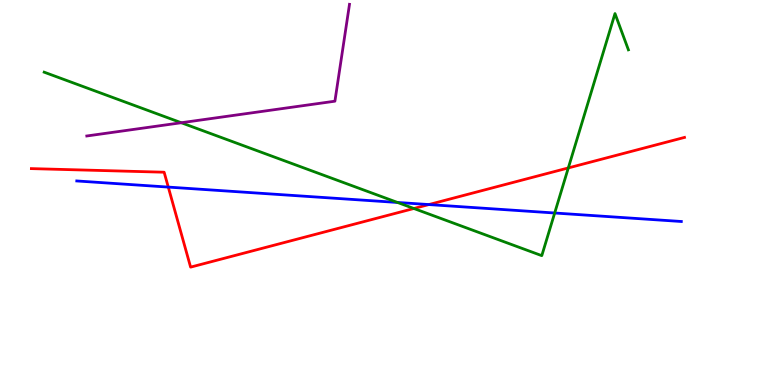[{'lines': ['blue', 'red'], 'intersections': [{'x': 2.17, 'y': 5.14}, {'x': 5.53, 'y': 4.69}]}, {'lines': ['green', 'red'], 'intersections': [{'x': 5.34, 'y': 4.58}, {'x': 7.33, 'y': 5.64}]}, {'lines': ['purple', 'red'], 'intersections': []}, {'lines': ['blue', 'green'], 'intersections': [{'x': 5.13, 'y': 4.74}, {'x': 7.16, 'y': 4.47}]}, {'lines': ['blue', 'purple'], 'intersections': []}, {'lines': ['green', 'purple'], 'intersections': [{'x': 2.34, 'y': 6.81}]}]